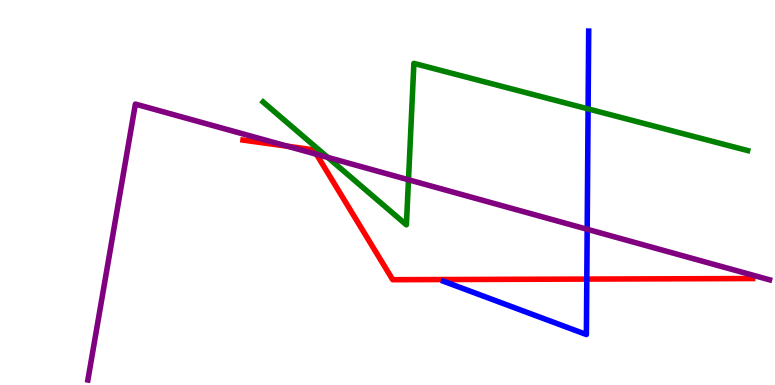[{'lines': ['blue', 'red'], 'intersections': [{'x': 7.57, 'y': 2.75}]}, {'lines': ['green', 'red'], 'intersections': []}, {'lines': ['purple', 'red'], 'intersections': [{'x': 3.71, 'y': 6.2}, {'x': 4.08, 'y': 5.99}]}, {'lines': ['blue', 'green'], 'intersections': [{'x': 7.59, 'y': 7.17}]}, {'lines': ['blue', 'purple'], 'intersections': [{'x': 7.58, 'y': 4.04}]}, {'lines': ['green', 'purple'], 'intersections': [{'x': 4.23, 'y': 5.91}, {'x': 5.27, 'y': 5.33}]}]